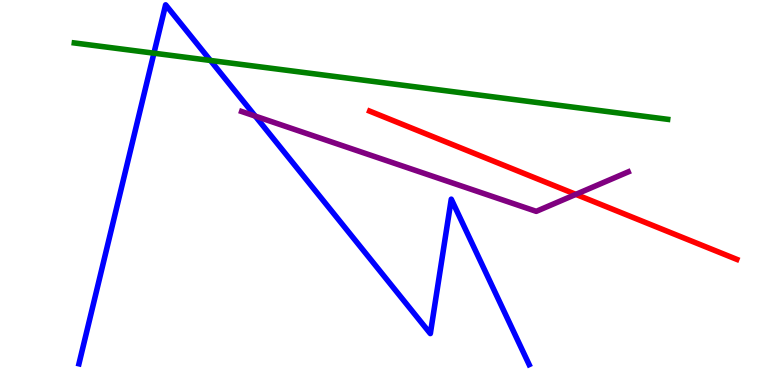[{'lines': ['blue', 'red'], 'intersections': []}, {'lines': ['green', 'red'], 'intersections': []}, {'lines': ['purple', 'red'], 'intersections': [{'x': 7.43, 'y': 4.95}]}, {'lines': ['blue', 'green'], 'intersections': [{'x': 1.99, 'y': 8.62}, {'x': 2.72, 'y': 8.43}]}, {'lines': ['blue', 'purple'], 'intersections': [{'x': 3.29, 'y': 6.98}]}, {'lines': ['green', 'purple'], 'intersections': []}]